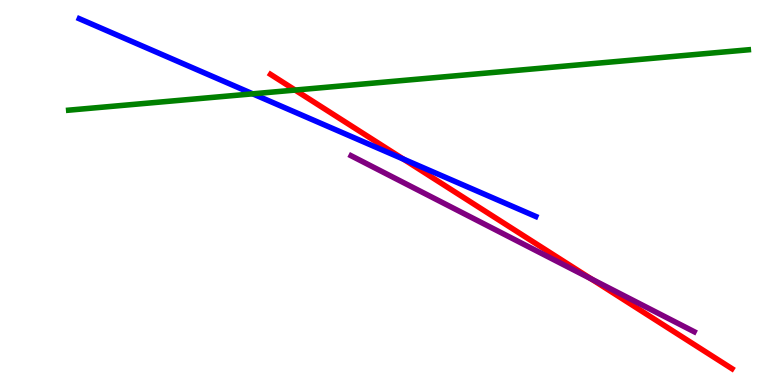[{'lines': ['blue', 'red'], 'intersections': [{'x': 5.2, 'y': 5.87}]}, {'lines': ['green', 'red'], 'intersections': [{'x': 3.81, 'y': 7.66}]}, {'lines': ['purple', 'red'], 'intersections': [{'x': 7.63, 'y': 2.76}]}, {'lines': ['blue', 'green'], 'intersections': [{'x': 3.26, 'y': 7.56}]}, {'lines': ['blue', 'purple'], 'intersections': []}, {'lines': ['green', 'purple'], 'intersections': []}]